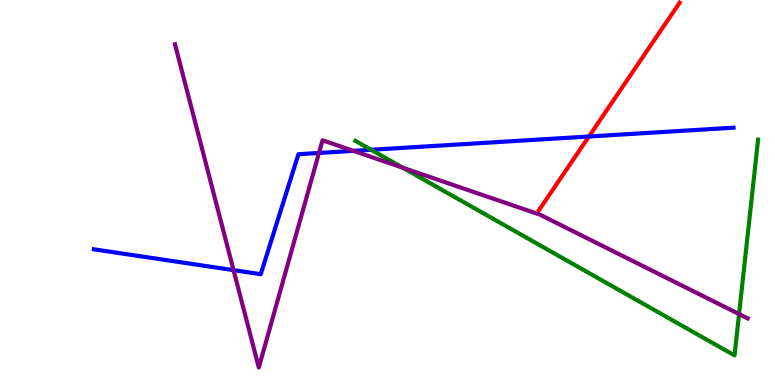[{'lines': ['blue', 'red'], 'intersections': [{'x': 7.6, 'y': 6.45}]}, {'lines': ['green', 'red'], 'intersections': []}, {'lines': ['purple', 'red'], 'intersections': []}, {'lines': ['blue', 'green'], 'intersections': [{'x': 4.79, 'y': 6.11}]}, {'lines': ['blue', 'purple'], 'intersections': [{'x': 3.01, 'y': 2.98}, {'x': 4.12, 'y': 6.03}, {'x': 4.56, 'y': 6.08}]}, {'lines': ['green', 'purple'], 'intersections': [{'x': 5.2, 'y': 5.64}, {'x': 9.54, 'y': 1.84}]}]